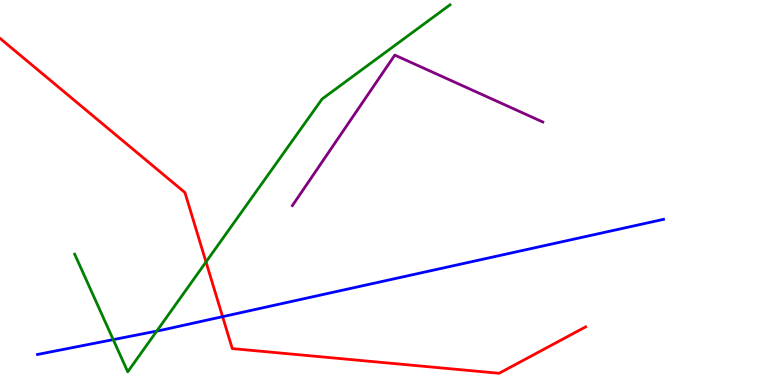[{'lines': ['blue', 'red'], 'intersections': [{'x': 2.87, 'y': 1.77}]}, {'lines': ['green', 'red'], 'intersections': [{'x': 2.66, 'y': 3.2}]}, {'lines': ['purple', 'red'], 'intersections': []}, {'lines': ['blue', 'green'], 'intersections': [{'x': 1.46, 'y': 1.18}, {'x': 2.02, 'y': 1.4}]}, {'lines': ['blue', 'purple'], 'intersections': []}, {'lines': ['green', 'purple'], 'intersections': []}]